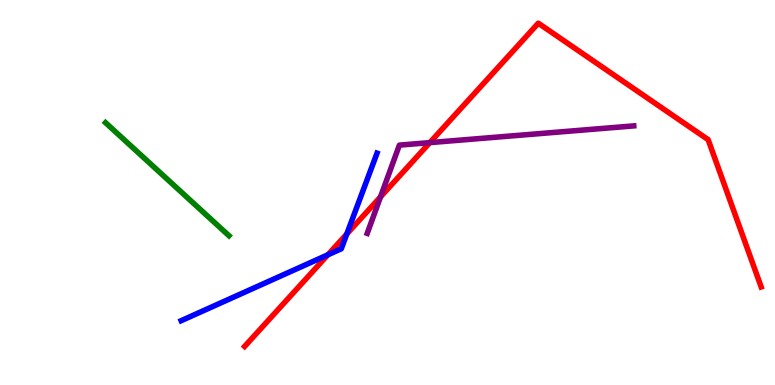[{'lines': ['blue', 'red'], 'intersections': [{'x': 4.23, 'y': 3.38}, {'x': 4.47, 'y': 3.92}]}, {'lines': ['green', 'red'], 'intersections': []}, {'lines': ['purple', 'red'], 'intersections': [{'x': 4.91, 'y': 4.89}, {'x': 5.55, 'y': 6.3}]}, {'lines': ['blue', 'green'], 'intersections': []}, {'lines': ['blue', 'purple'], 'intersections': []}, {'lines': ['green', 'purple'], 'intersections': []}]